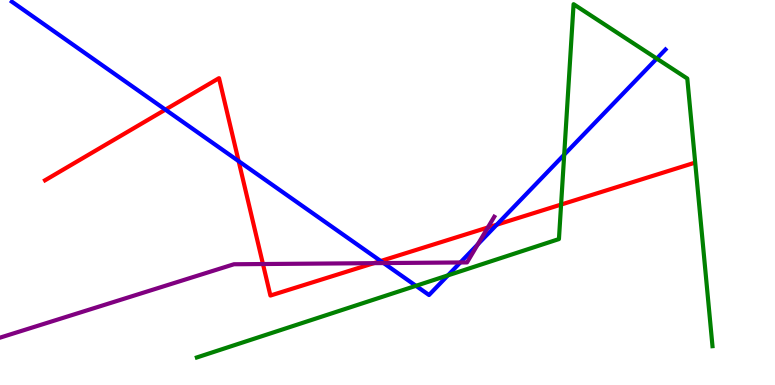[{'lines': ['blue', 'red'], 'intersections': [{'x': 2.13, 'y': 7.15}, {'x': 3.08, 'y': 5.81}, {'x': 4.91, 'y': 3.22}, {'x': 6.41, 'y': 4.16}]}, {'lines': ['green', 'red'], 'intersections': [{'x': 7.24, 'y': 4.69}]}, {'lines': ['purple', 'red'], 'intersections': [{'x': 3.39, 'y': 3.14}, {'x': 4.82, 'y': 3.16}, {'x': 6.3, 'y': 4.09}]}, {'lines': ['blue', 'green'], 'intersections': [{'x': 5.37, 'y': 2.58}, {'x': 5.78, 'y': 2.85}, {'x': 7.28, 'y': 5.98}, {'x': 8.47, 'y': 8.48}]}, {'lines': ['blue', 'purple'], 'intersections': [{'x': 4.95, 'y': 3.17}, {'x': 5.94, 'y': 3.18}, {'x': 6.17, 'y': 3.65}]}, {'lines': ['green', 'purple'], 'intersections': []}]